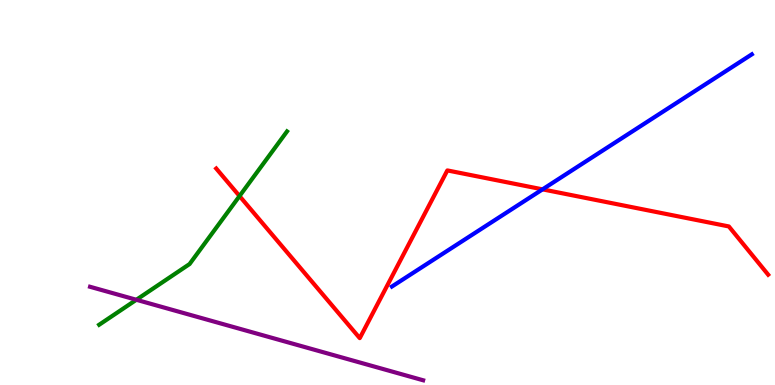[{'lines': ['blue', 'red'], 'intersections': [{'x': 7.0, 'y': 5.08}]}, {'lines': ['green', 'red'], 'intersections': [{'x': 3.09, 'y': 4.91}]}, {'lines': ['purple', 'red'], 'intersections': []}, {'lines': ['blue', 'green'], 'intersections': []}, {'lines': ['blue', 'purple'], 'intersections': []}, {'lines': ['green', 'purple'], 'intersections': [{'x': 1.76, 'y': 2.21}]}]